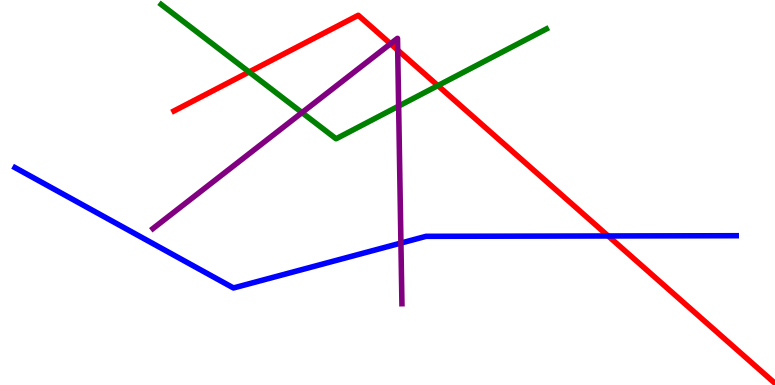[{'lines': ['blue', 'red'], 'intersections': [{'x': 7.85, 'y': 3.87}]}, {'lines': ['green', 'red'], 'intersections': [{'x': 3.21, 'y': 8.13}, {'x': 5.65, 'y': 7.78}]}, {'lines': ['purple', 'red'], 'intersections': [{'x': 5.04, 'y': 8.86}, {'x': 5.13, 'y': 8.7}]}, {'lines': ['blue', 'green'], 'intersections': []}, {'lines': ['blue', 'purple'], 'intersections': [{'x': 5.17, 'y': 3.69}]}, {'lines': ['green', 'purple'], 'intersections': [{'x': 3.9, 'y': 7.08}, {'x': 5.14, 'y': 7.24}]}]